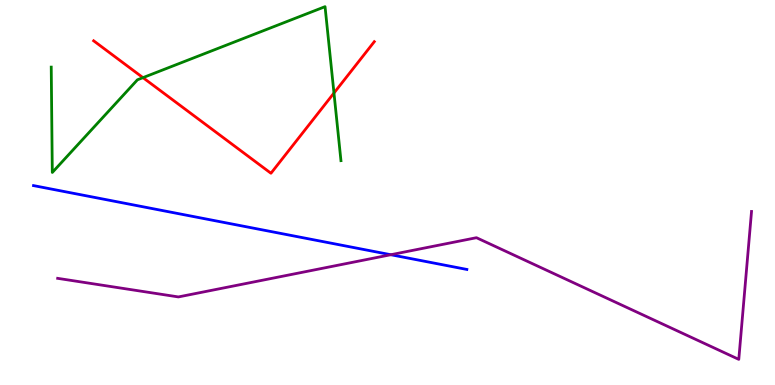[{'lines': ['blue', 'red'], 'intersections': []}, {'lines': ['green', 'red'], 'intersections': [{'x': 1.84, 'y': 7.98}, {'x': 4.31, 'y': 7.58}]}, {'lines': ['purple', 'red'], 'intersections': []}, {'lines': ['blue', 'green'], 'intersections': []}, {'lines': ['blue', 'purple'], 'intersections': [{'x': 5.04, 'y': 3.38}]}, {'lines': ['green', 'purple'], 'intersections': []}]